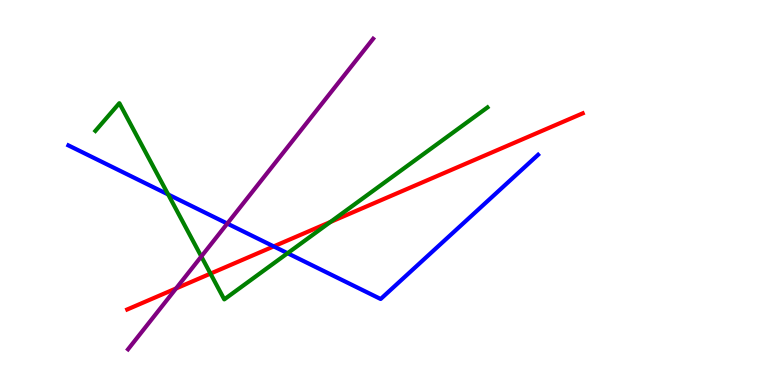[{'lines': ['blue', 'red'], 'intersections': [{'x': 3.53, 'y': 3.6}]}, {'lines': ['green', 'red'], 'intersections': [{'x': 2.72, 'y': 2.89}, {'x': 4.26, 'y': 4.23}]}, {'lines': ['purple', 'red'], 'intersections': [{'x': 2.27, 'y': 2.51}]}, {'lines': ['blue', 'green'], 'intersections': [{'x': 2.17, 'y': 4.95}, {'x': 3.71, 'y': 3.42}]}, {'lines': ['blue', 'purple'], 'intersections': [{'x': 2.93, 'y': 4.19}]}, {'lines': ['green', 'purple'], 'intersections': [{'x': 2.6, 'y': 3.34}]}]